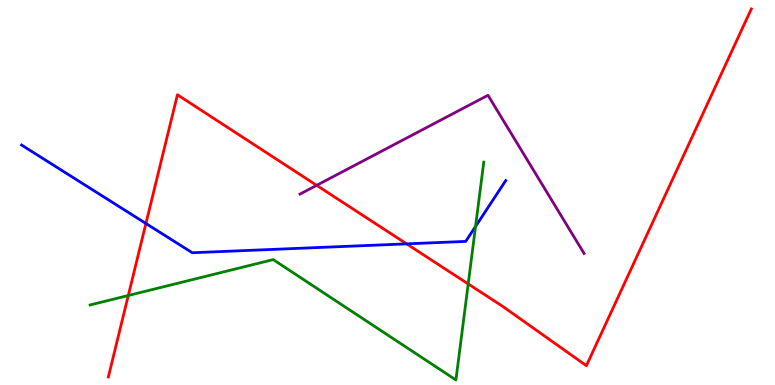[{'lines': ['blue', 'red'], 'intersections': [{'x': 1.88, 'y': 4.2}, {'x': 5.25, 'y': 3.67}]}, {'lines': ['green', 'red'], 'intersections': [{'x': 1.66, 'y': 2.32}, {'x': 6.04, 'y': 2.63}]}, {'lines': ['purple', 'red'], 'intersections': [{'x': 4.09, 'y': 5.19}]}, {'lines': ['blue', 'green'], 'intersections': [{'x': 6.14, 'y': 4.12}]}, {'lines': ['blue', 'purple'], 'intersections': []}, {'lines': ['green', 'purple'], 'intersections': []}]